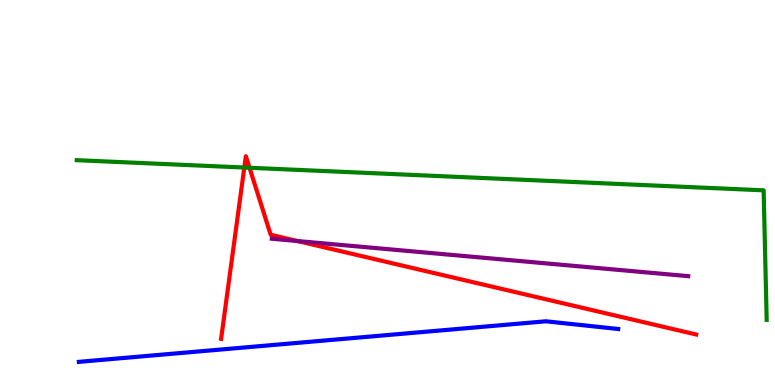[{'lines': ['blue', 'red'], 'intersections': []}, {'lines': ['green', 'red'], 'intersections': [{'x': 3.15, 'y': 5.65}, {'x': 3.22, 'y': 5.64}]}, {'lines': ['purple', 'red'], 'intersections': [{'x': 3.84, 'y': 3.74}]}, {'lines': ['blue', 'green'], 'intersections': []}, {'lines': ['blue', 'purple'], 'intersections': []}, {'lines': ['green', 'purple'], 'intersections': []}]